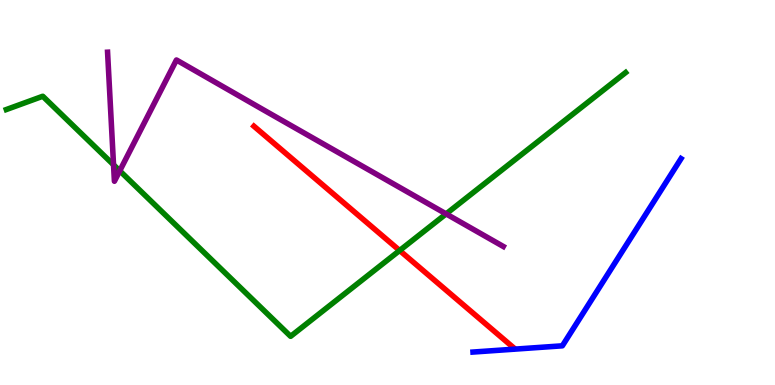[{'lines': ['blue', 'red'], 'intersections': []}, {'lines': ['green', 'red'], 'intersections': [{'x': 5.16, 'y': 3.49}]}, {'lines': ['purple', 'red'], 'intersections': []}, {'lines': ['blue', 'green'], 'intersections': []}, {'lines': ['blue', 'purple'], 'intersections': []}, {'lines': ['green', 'purple'], 'intersections': [{'x': 1.46, 'y': 5.72}, {'x': 1.55, 'y': 5.56}, {'x': 5.76, 'y': 4.44}]}]